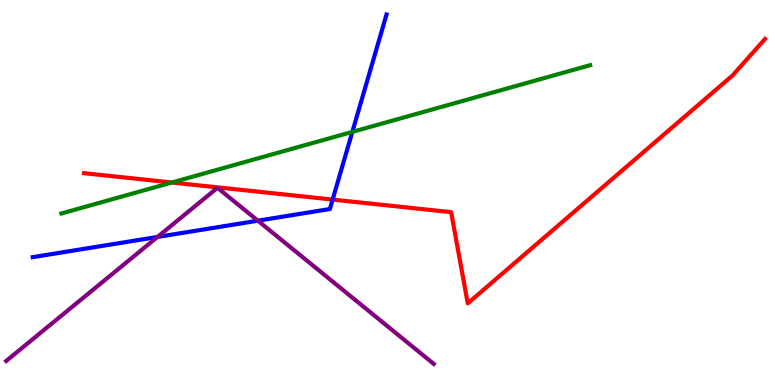[{'lines': ['blue', 'red'], 'intersections': [{'x': 4.29, 'y': 4.82}]}, {'lines': ['green', 'red'], 'intersections': [{'x': 2.22, 'y': 5.26}]}, {'lines': ['purple', 'red'], 'intersections': []}, {'lines': ['blue', 'green'], 'intersections': [{'x': 4.55, 'y': 6.57}]}, {'lines': ['blue', 'purple'], 'intersections': [{'x': 2.03, 'y': 3.85}, {'x': 3.33, 'y': 4.27}]}, {'lines': ['green', 'purple'], 'intersections': []}]